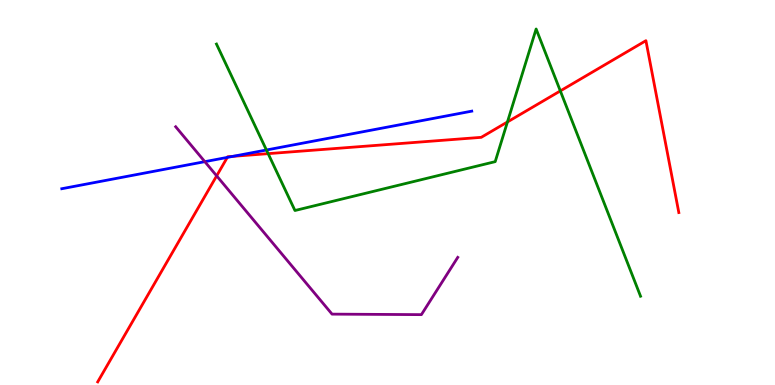[{'lines': ['blue', 'red'], 'intersections': [{'x': 2.93, 'y': 5.91}, {'x': 3.01, 'y': 5.94}]}, {'lines': ['green', 'red'], 'intersections': [{'x': 3.46, 'y': 6.01}, {'x': 6.55, 'y': 6.83}, {'x': 7.23, 'y': 7.64}]}, {'lines': ['purple', 'red'], 'intersections': [{'x': 2.8, 'y': 5.43}]}, {'lines': ['blue', 'green'], 'intersections': [{'x': 3.44, 'y': 6.1}]}, {'lines': ['blue', 'purple'], 'intersections': [{'x': 2.64, 'y': 5.8}]}, {'lines': ['green', 'purple'], 'intersections': []}]